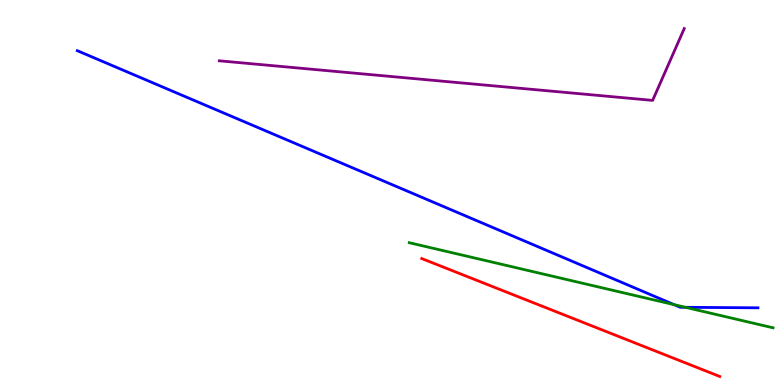[{'lines': ['blue', 'red'], 'intersections': []}, {'lines': ['green', 'red'], 'intersections': []}, {'lines': ['purple', 'red'], 'intersections': []}, {'lines': ['blue', 'green'], 'intersections': [{'x': 8.7, 'y': 2.09}, {'x': 8.85, 'y': 2.02}]}, {'lines': ['blue', 'purple'], 'intersections': []}, {'lines': ['green', 'purple'], 'intersections': []}]